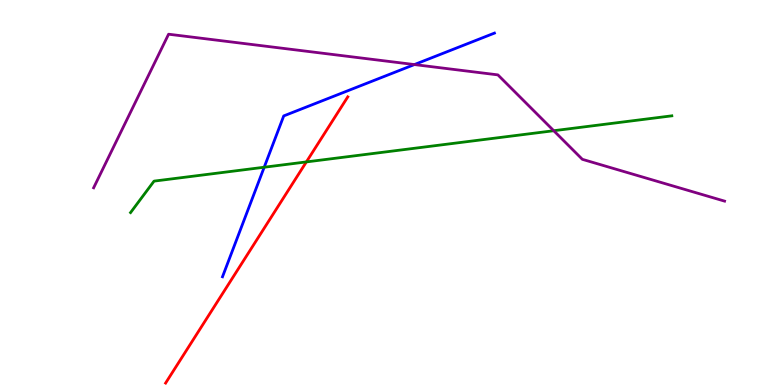[{'lines': ['blue', 'red'], 'intersections': []}, {'lines': ['green', 'red'], 'intersections': [{'x': 3.95, 'y': 5.79}]}, {'lines': ['purple', 'red'], 'intersections': []}, {'lines': ['blue', 'green'], 'intersections': [{'x': 3.41, 'y': 5.66}]}, {'lines': ['blue', 'purple'], 'intersections': [{'x': 5.35, 'y': 8.32}]}, {'lines': ['green', 'purple'], 'intersections': [{'x': 7.15, 'y': 6.6}]}]